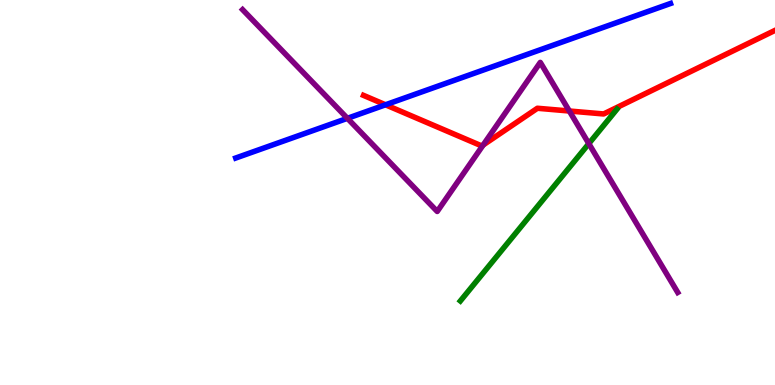[{'lines': ['blue', 'red'], 'intersections': [{'x': 4.97, 'y': 7.28}]}, {'lines': ['green', 'red'], 'intersections': []}, {'lines': ['purple', 'red'], 'intersections': [{'x': 6.23, 'y': 6.23}, {'x': 7.35, 'y': 7.12}]}, {'lines': ['blue', 'green'], 'intersections': []}, {'lines': ['blue', 'purple'], 'intersections': [{'x': 4.48, 'y': 6.93}]}, {'lines': ['green', 'purple'], 'intersections': [{'x': 7.6, 'y': 6.27}]}]